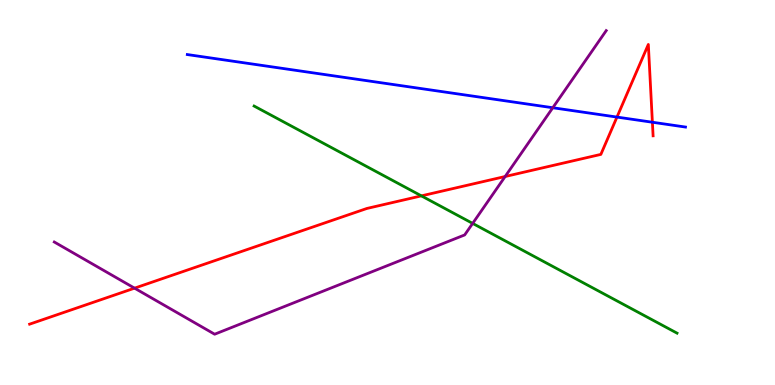[{'lines': ['blue', 'red'], 'intersections': [{'x': 7.96, 'y': 6.96}, {'x': 8.42, 'y': 6.83}]}, {'lines': ['green', 'red'], 'intersections': [{'x': 5.44, 'y': 4.91}]}, {'lines': ['purple', 'red'], 'intersections': [{'x': 1.74, 'y': 2.52}, {'x': 6.52, 'y': 5.42}]}, {'lines': ['blue', 'green'], 'intersections': []}, {'lines': ['blue', 'purple'], 'intersections': [{'x': 7.13, 'y': 7.2}]}, {'lines': ['green', 'purple'], 'intersections': [{'x': 6.1, 'y': 4.2}]}]